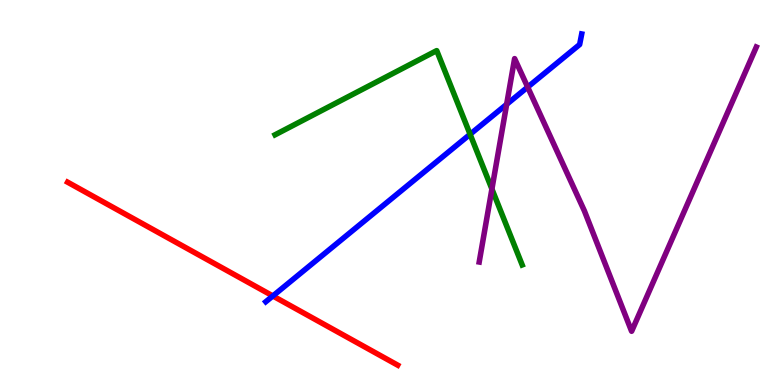[{'lines': ['blue', 'red'], 'intersections': [{'x': 3.52, 'y': 2.31}]}, {'lines': ['green', 'red'], 'intersections': []}, {'lines': ['purple', 'red'], 'intersections': []}, {'lines': ['blue', 'green'], 'intersections': [{'x': 6.07, 'y': 6.51}]}, {'lines': ['blue', 'purple'], 'intersections': [{'x': 6.54, 'y': 7.29}, {'x': 6.81, 'y': 7.74}]}, {'lines': ['green', 'purple'], 'intersections': [{'x': 6.35, 'y': 5.09}]}]